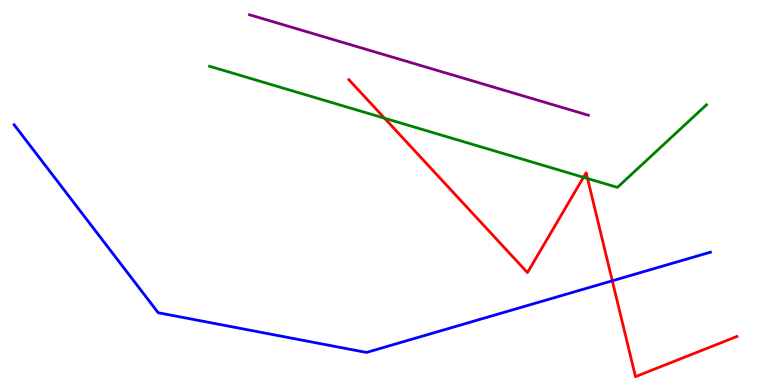[{'lines': ['blue', 'red'], 'intersections': [{'x': 7.9, 'y': 2.71}]}, {'lines': ['green', 'red'], 'intersections': [{'x': 4.96, 'y': 6.93}, {'x': 7.53, 'y': 5.39}, {'x': 7.58, 'y': 5.36}]}, {'lines': ['purple', 'red'], 'intersections': []}, {'lines': ['blue', 'green'], 'intersections': []}, {'lines': ['blue', 'purple'], 'intersections': []}, {'lines': ['green', 'purple'], 'intersections': []}]